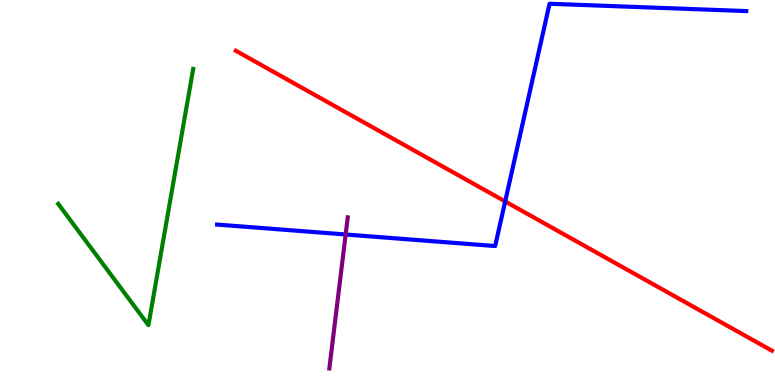[{'lines': ['blue', 'red'], 'intersections': [{'x': 6.52, 'y': 4.77}]}, {'lines': ['green', 'red'], 'intersections': []}, {'lines': ['purple', 'red'], 'intersections': []}, {'lines': ['blue', 'green'], 'intersections': []}, {'lines': ['blue', 'purple'], 'intersections': [{'x': 4.46, 'y': 3.91}]}, {'lines': ['green', 'purple'], 'intersections': []}]